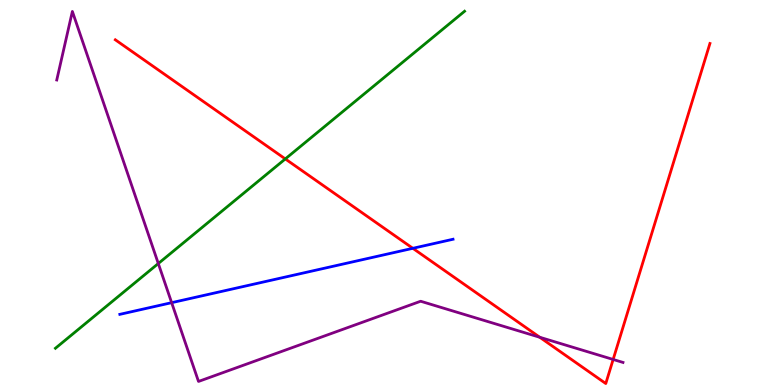[{'lines': ['blue', 'red'], 'intersections': [{'x': 5.33, 'y': 3.55}]}, {'lines': ['green', 'red'], 'intersections': [{'x': 3.68, 'y': 5.87}]}, {'lines': ['purple', 'red'], 'intersections': [{'x': 6.96, 'y': 1.24}, {'x': 7.91, 'y': 0.663}]}, {'lines': ['blue', 'green'], 'intersections': []}, {'lines': ['blue', 'purple'], 'intersections': [{'x': 2.21, 'y': 2.14}]}, {'lines': ['green', 'purple'], 'intersections': [{'x': 2.04, 'y': 3.16}]}]